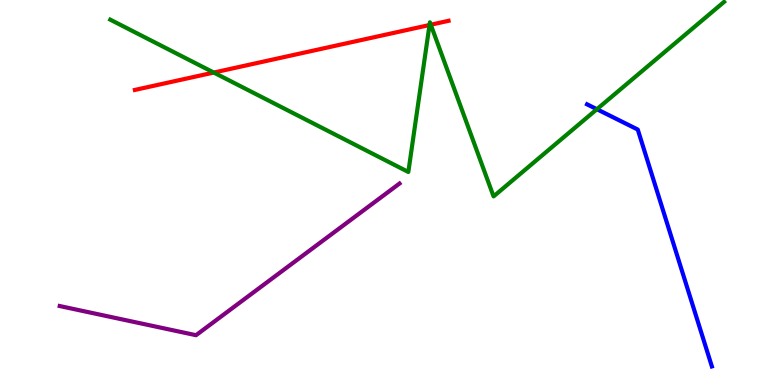[{'lines': ['blue', 'red'], 'intersections': []}, {'lines': ['green', 'red'], 'intersections': [{'x': 2.76, 'y': 8.12}, {'x': 5.54, 'y': 9.35}, {'x': 5.56, 'y': 9.36}]}, {'lines': ['purple', 'red'], 'intersections': []}, {'lines': ['blue', 'green'], 'intersections': [{'x': 7.7, 'y': 7.16}]}, {'lines': ['blue', 'purple'], 'intersections': []}, {'lines': ['green', 'purple'], 'intersections': []}]